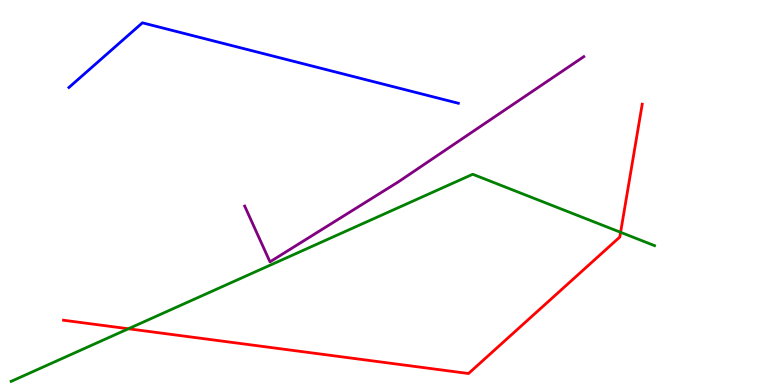[{'lines': ['blue', 'red'], 'intersections': []}, {'lines': ['green', 'red'], 'intersections': [{'x': 1.66, 'y': 1.46}, {'x': 8.01, 'y': 3.97}]}, {'lines': ['purple', 'red'], 'intersections': []}, {'lines': ['blue', 'green'], 'intersections': []}, {'lines': ['blue', 'purple'], 'intersections': []}, {'lines': ['green', 'purple'], 'intersections': []}]